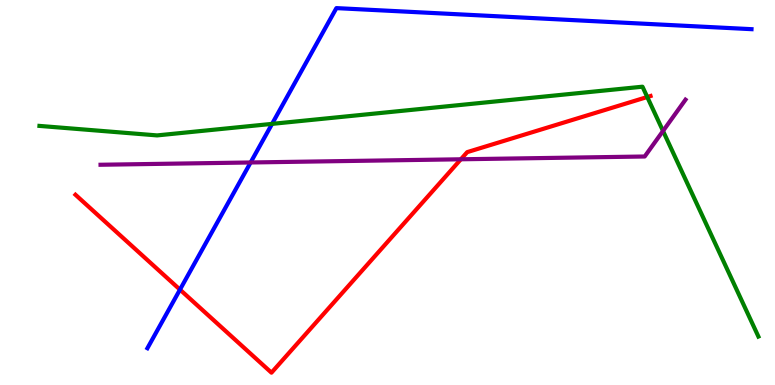[{'lines': ['blue', 'red'], 'intersections': [{'x': 2.32, 'y': 2.48}]}, {'lines': ['green', 'red'], 'intersections': [{'x': 8.35, 'y': 7.48}]}, {'lines': ['purple', 'red'], 'intersections': [{'x': 5.95, 'y': 5.86}]}, {'lines': ['blue', 'green'], 'intersections': [{'x': 3.51, 'y': 6.78}]}, {'lines': ['blue', 'purple'], 'intersections': [{'x': 3.23, 'y': 5.78}]}, {'lines': ['green', 'purple'], 'intersections': [{'x': 8.56, 'y': 6.6}]}]